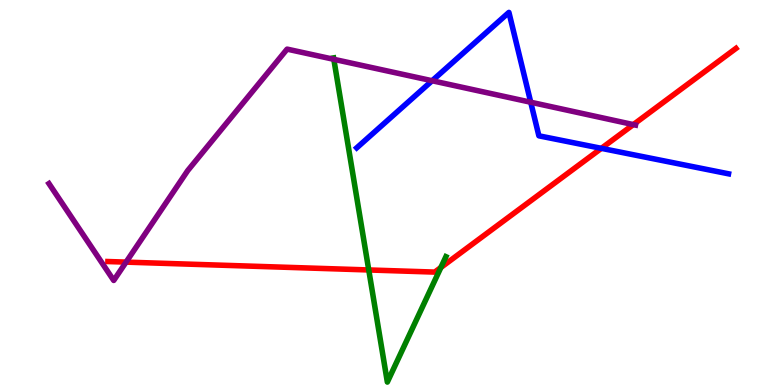[{'lines': ['blue', 'red'], 'intersections': [{'x': 7.76, 'y': 6.15}]}, {'lines': ['green', 'red'], 'intersections': [{'x': 4.76, 'y': 2.99}, {'x': 5.69, 'y': 3.05}]}, {'lines': ['purple', 'red'], 'intersections': [{'x': 1.63, 'y': 3.19}, {'x': 8.17, 'y': 6.76}]}, {'lines': ['blue', 'green'], 'intersections': []}, {'lines': ['blue', 'purple'], 'intersections': [{'x': 5.58, 'y': 7.9}, {'x': 6.85, 'y': 7.34}]}, {'lines': ['green', 'purple'], 'intersections': [{'x': 4.31, 'y': 8.46}]}]